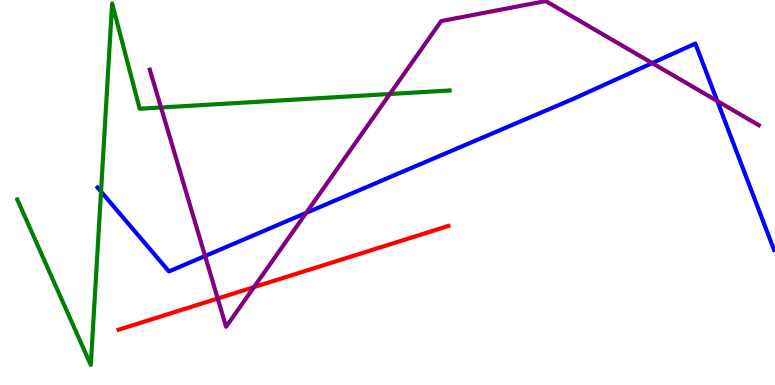[{'lines': ['blue', 'red'], 'intersections': []}, {'lines': ['green', 'red'], 'intersections': []}, {'lines': ['purple', 'red'], 'intersections': [{'x': 2.81, 'y': 2.25}, {'x': 3.28, 'y': 2.54}]}, {'lines': ['blue', 'green'], 'intersections': [{'x': 1.3, 'y': 5.02}]}, {'lines': ['blue', 'purple'], 'intersections': [{'x': 2.65, 'y': 3.35}, {'x': 3.95, 'y': 4.47}, {'x': 8.42, 'y': 8.36}, {'x': 9.26, 'y': 7.38}]}, {'lines': ['green', 'purple'], 'intersections': [{'x': 2.08, 'y': 7.21}, {'x': 5.03, 'y': 7.56}]}]